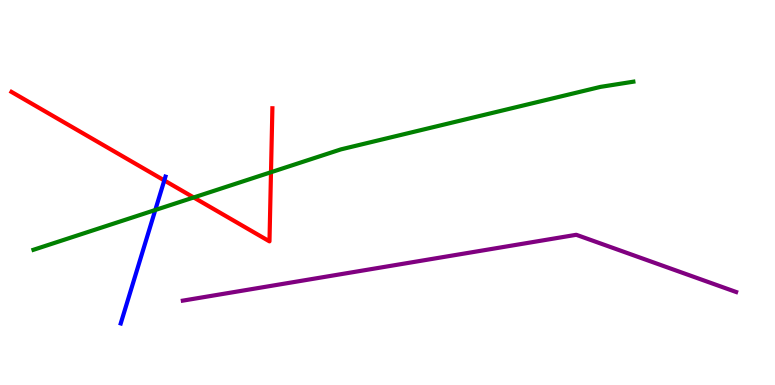[{'lines': ['blue', 'red'], 'intersections': [{'x': 2.12, 'y': 5.31}]}, {'lines': ['green', 'red'], 'intersections': [{'x': 2.5, 'y': 4.87}, {'x': 3.5, 'y': 5.53}]}, {'lines': ['purple', 'red'], 'intersections': []}, {'lines': ['blue', 'green'], 'intersections': [{'x': 2.0, 'y': 4.55}]}, {'lines': ['blue', 'purple'], 'intersections': []}, {'lines': ['green', 'purple'], 'intersections': []}]